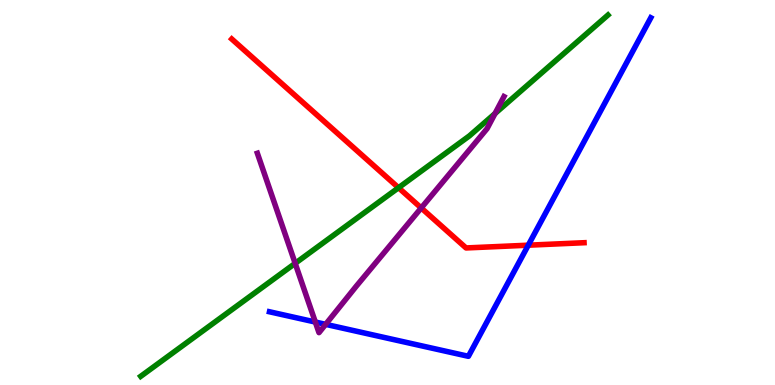[{'lines': ['blue', 'red'], 'intersections': [{'x': 6.82, 'y': 3.63}]}, {'lines': ['green', 'red'], 'intersections': [{'x': 5.14, 'y': 5.12}]}, {'lines': ['purple', 'red'], 'intersections': [{'x': 5.44, 'y': 4.6}]}, {'lines': ['blue', 'green'], 'intersections': []}, {'lines': ['blue', 'purple'], 'intersections': [{'x': 4.07, 'y': 1.64}, {'x': 4.2, 'y': 1.58}]}, {'lines': ['green', 'purple'], 'intersections': [{'x': 3.81, 'y': 3.16}, {'x': 6.39, 'y': 7.05}]}]